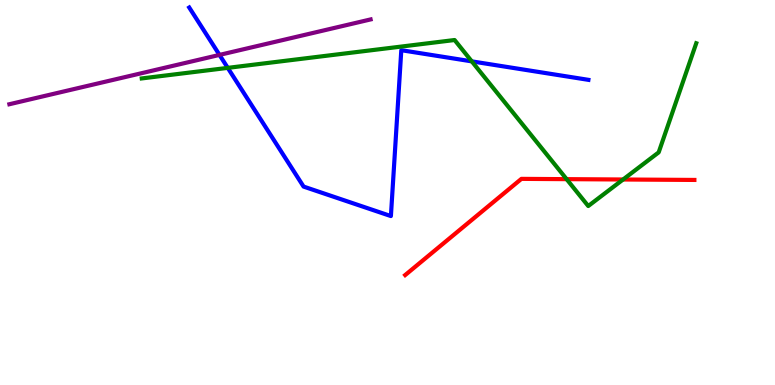[{'lines': ['blue', 'red'], 'intersections': []}, {'lines': ['green', 'red'], 'intersections': [{'x': 7.31, 'y': 5.35}, {'x': 8.04, 'y': 5.34}]}, {'lines': ['purple', 'red'], 'intersections': []}, {'lines': ['blue', 'green'], 'intersections': [{'x': 2.94, 'y': 8.24}, {'x': 6.09, 'y': 8.41}]}, {'lines': ['blue', 'purple'], 'intersections': [{'x': 2.83, 'y': 8.57}]}, {'lines': ['green', 'purple'], 'intersections': []}]